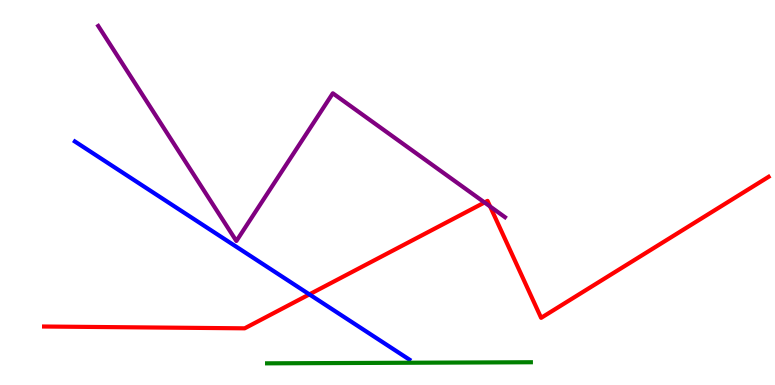[{'lines': ['blue', 'red'], 'intersections': [{'x': 3.99, 'y': 2.35}]}, {'lines': ['green', 'red'], 'intersections': []}, {'lines': ['purple', 'red'], 'intersections': [{'x': 6.25, 'y': 4.74}, {'x': 6.32, 'y': 4.64}]}, {'lines': ['blue', 'green'], 'intersections': []}, {'lines': ['blue', 'purple'], 'intersections': []}, {'lines': ['green', 'purple'], 'intersections': []}]